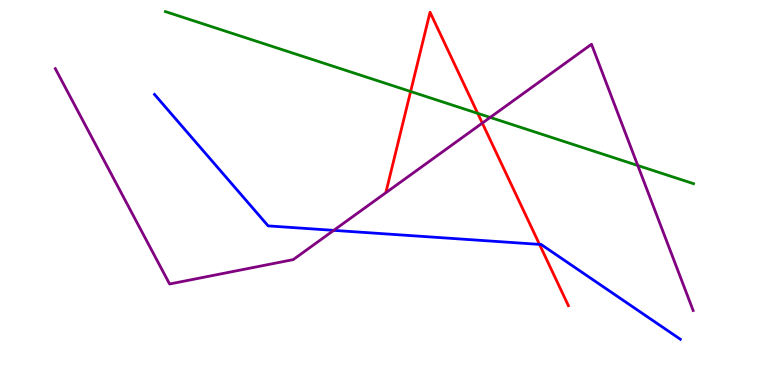[{'lines': ['blue', 'red'], 'intersections': [{'x': 6.96, 'y': 3.65}]}, {'lines': ['green', 'red'], 'intersections': [{'x': 5.3, 'y': 7.62}, {'x': 6.16, 'y': 7.06}]}, {'lines': ['purple', 'red'], 'intersections': [{'x': 6.22, 'y': 6.8}]}, {'lines': ['blue', 'green'], 'intersections': []}, {'lines': ['blue', 'purple'], 'intersections': [{'x': 4.31, 'y': 4.02}]}, {'lines': ['green', 'purple'], 'intersections': [{'x': 6.32, 'y': 6.95}, {'x': 8.23, 'y': 5.7}]}]